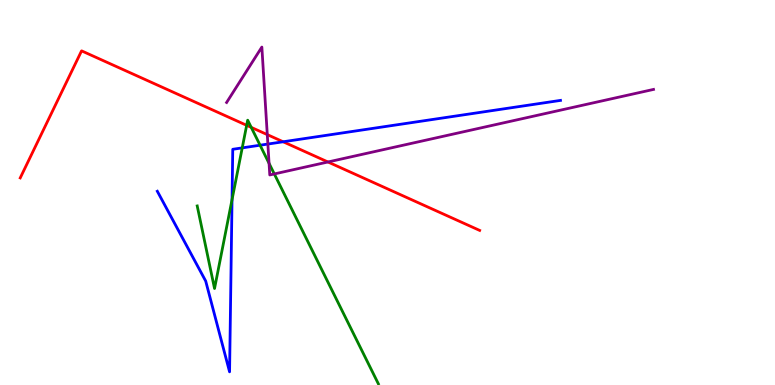[{'lines': ['blue', 'red'], 'intersections': [{'x': 3.65, 'y': 6.32}]}, {'lines': ['green', 'red'], 'intersections': [{'x': 3.18, 'y': 6.75}, {'x': 3.24, 'y': 6.69}]}, {'lines': ['purple', 'red'], 'intersections': [{'x': 3.45, 'y': 6.5}, {'x': 4.23, 'y': 5.79}]}, {'lines': ['blue', 'green'], 'intersections': [{'x': 2.99, 'y': 4.82}, {'x': 3.13, 'y': 6.16}, {'x': 3.36, 'y': 6.23}]}, {'lines': ['blue', 'purple'], 'intersections': [{'x': 3.46, 'y': 6.26}]}, {'lines': ['green', 'purple'], 'intersections': [{'x': 3.47, 'y': 5.76}, {'x': 3.54, 'y': 5.48}]}]